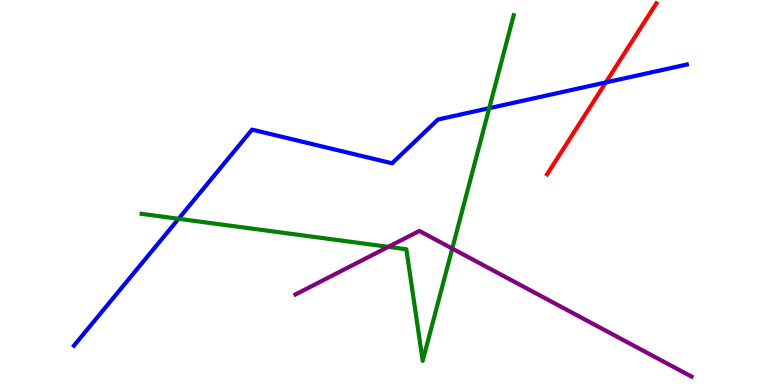[{'lines': ['blue', 'red'], 'intersections': [{'x': 7.82, 'y': 7.86}]}, {'lines': ['green', 'red'], 'intersections': []}, {'lines': ['purple', 'red'], 'intersections': []}, {'lines': ['blue', 'green'], 'intersections': [{'x': 2.3, 'y': 4.32}, {'x': 6.31, 'y': 7.19}]}, {'lines': ['blue', 'purple'], 'intersections': []}, {'lines': ['green', 'purple'], 'intersections': [{'x': 5.01, 'y': 3.59}, {'x': 5.84, 'y': 3.54}]}]